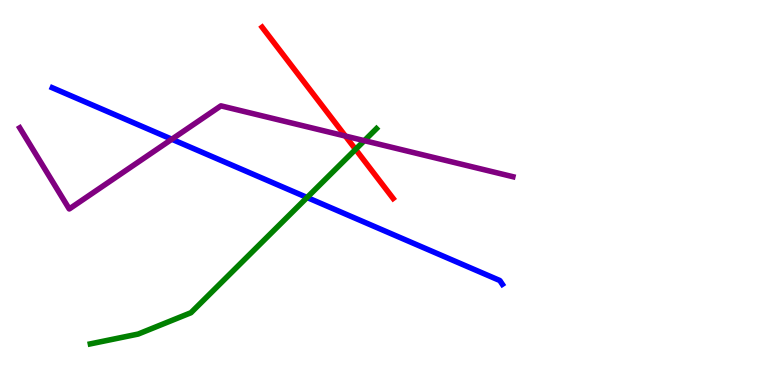[{'lines': ['blue', 'red'], 'intersections': []}, {'lines': ['green', 'red'], 'intersections': [{'x': 4.59, 'y': 6.12}]}, {'lines': ['purple', 'red'], 'intersections': [{'x': 4.46, 'y': 6.47}]}, {'lines': ['blue', 'green'], 'intersections': [{'x': 3.96, 'y': 4.87}]}, {'lines': ['blue', 'purple'], 'intersections': [{'x': 2.22, 'y': 6.38}]}, {'lines': ['green', 'purple'], 'intersections': [{'x': 4.7, 'y': 6.35}]}]